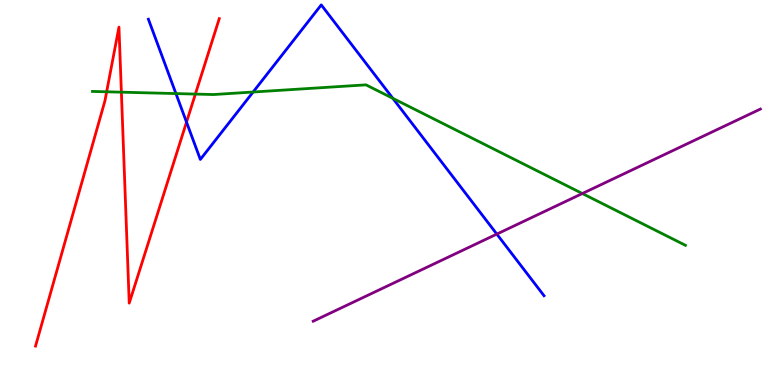[{'lines': ['blue', 'red'], 'intersections': [{'x': 2.41, 'y': 6.83}]}, {'lines': ['green', 'red'], 'intersections': [{'x': 1.38, 'y': 7.62}, {'x': 1.57, 'y': 7.61}, {'x': 2.52, 'y': 7.56}]}, {'lines': ['purple', 'red'], 'intersections': []}, {'lines': ['blue', 'green'], 'intersections': [{'x': 2.27, 'y': 7.57}, {'x': 3.27, 'y': 7.61}, {'x': 5.07, 'y': 7.45}]}, {'lines': ['blue', 'purple'], 'intersections': [{'x': 6.41, 'y': 3.92}]}, {'lines': ['green', 'purple'], 'intersections': [{'x': 7.51, 'y': 4.97}]}]